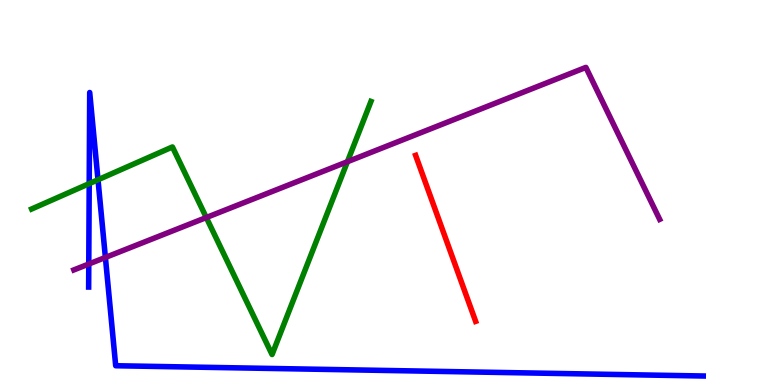[{'lines': ['blue', 'red'], 'intersections': []}, {'lines': ['green', 'red'], 'intersections': []}, {'lines': ['purple', 'red'], 'intersections': []}, {'lines': ['blue', 'green'], 'intersections': [{'x': 1.15, 'y': 5.23}, {'x': 1.26, 'y': 5.33}]}, {'lines': ['blue', 'purple'], 'intersections': [{'x': 1.15, 'y': 3.14}, {'x': 1.36, 'y': 3.31}]}, {'lines': ['green', 'purple'], 'intersections': [{'x': 2.66, 'y': 4.35}, {'x': 4.48, 'y': 5.8}]}]